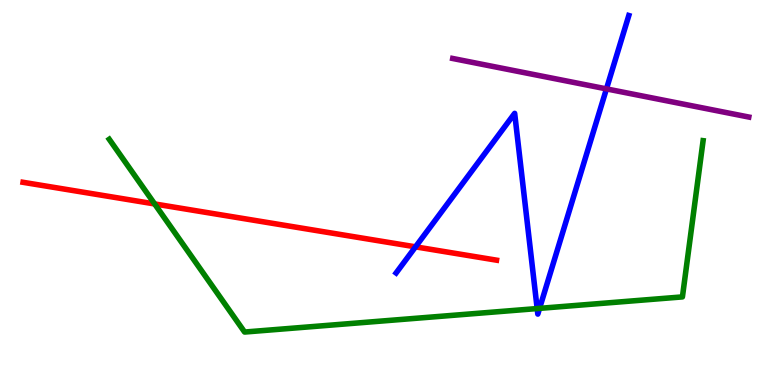[{'lines': ['blue', 'red'], 'intersections': [{'x': 5.36, 'y': 3.59}]}, {'lines': ['green', 'red'], 'intersections': [{'x': 2.0, 'y': 4.7}]}, {'lines': ['purple', 'red'], 'intersections': []}, {'lines': ['blue', 'green'], 'intersections': [{'x': 6.93, 'y': 1.99}, {'x': 6.96, 'y': 1.99}]}, {'lines': ['blue', 'purple'], 'intersections': [{'x': 7.83, 'y': 7.69}]}, {'lines': ['green', 'purple'], 'intersections': []}]